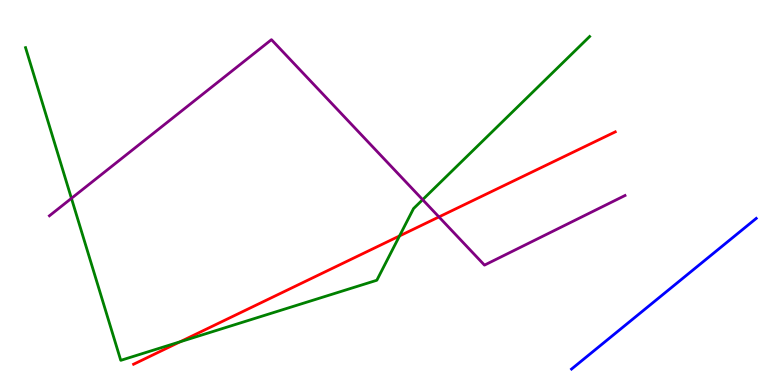[{'lines': ['blue', 'red'], 'intersections': []}, {'lines': ['green', 'red'], 'intersections': [{'x': 2.32, 'y': 1.12}, {'x': 5.16, 'y': 3.87}]}, {'lines': ['purple', 'red'], 'intersections': [{'x': 5.66, 'y': 4.37}]}, {'lines': ['blue', 'green'], 'intersections': []}, {'lines': ['blue', 'purple'], 'intersections': []}, {'lines': ['green', 'purple'], 'intersections': [{'x': 0.922, 'y': 4.85}, {'x': 5.45, 'y': 4.81}]}]